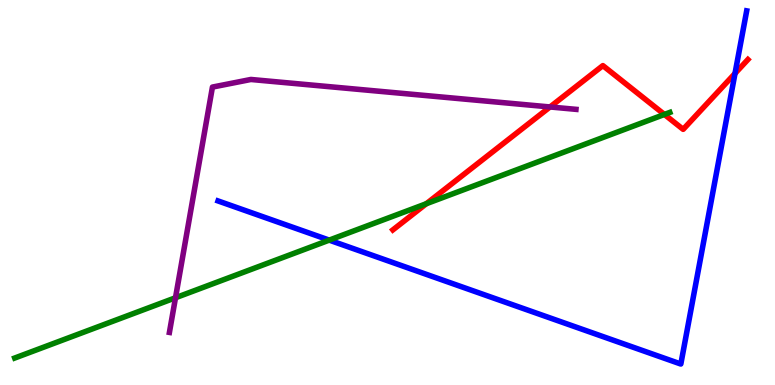[{'lines': ['blue', 'red'], 'intersections': [{'x': 9.48, 'y': 8.09}]}, {'lines': ['green', 'red'], 'intersections': [{'x': 5.5, 'y': 4.71}, {'x': 8.57, 'y': 7.03}]}, {'lines': ['purple', 'red'], 'intersections': [{'x': 7.1, 'y': 7.22}]}, {'lines': ['blue', 'green'], 'intersections': [{'x': 4.25, 'y': 3.76}]}, {'lines': ['blue', 'purple'], 'intersections': []}, {'lines': ['green', 'purple'], 'intersections': [{'x': 2.26, 'y': 2.27}]}]